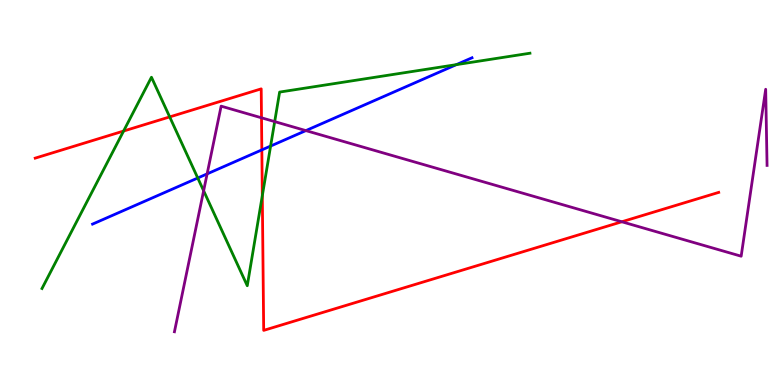[{'lines': ['blue', 'red'], 'intersections': [{'x': 3.38, 'y': 6.11}]}, {'lines': ['green', 'red'], 'intersections': [{'x': 1.59, 'y': 6.6}, {'x': 2.19, 'y': 6.96}, {'x': 3.38, 'y': 4.92}]}, {'lines': ['purple', 'red'], 'intersections': [{'x': 3.37, 'y': 6.94}, {'x': 8.02, 'y': 4.24}]}, {'lines': ['blue', 'green'], 'intersections': [{'x': 2.55, 'y': 5.38}, {'x': 3.49, 'y': 6.21}, {'x': 5.89, 'y': 8.32}]}, {'lines': ['blue', 'purple'], 'intersections': [{'x': 2.67, 'y': 5.48}, {'x': 3.95, 'y': 6.61}]}, {'lines': ['green', 'purple'], 'intersections': [{'x': 2.63, 'y': 5.05}, {'x': 3.54, 'y': 6.84}]}]